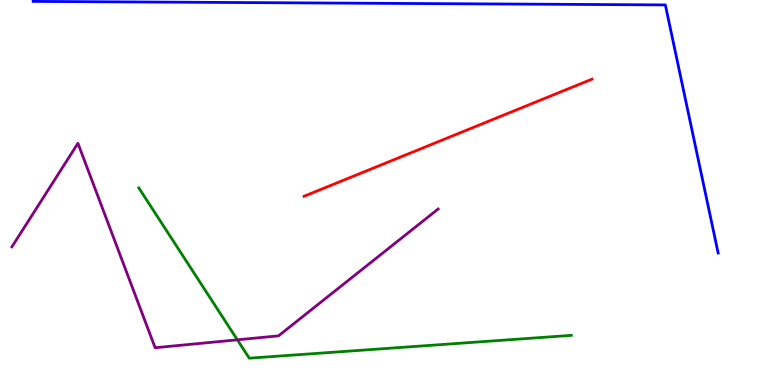[{'lines': ['blue', 'red'], 'intersections': []}, {'lines': ['green', 'red'], 'intersections': []}, {'lines': ['purple', 'red'], 'intersections': []}, {'lines': ['blue', 'green'], 'intersections': []}, {'lines': ['blue', 'purple'], 'intersections': []}, {'lines': ['green', 'purple'], 'intersections': [{'x': 3.06, 'y': 1.17}]}]